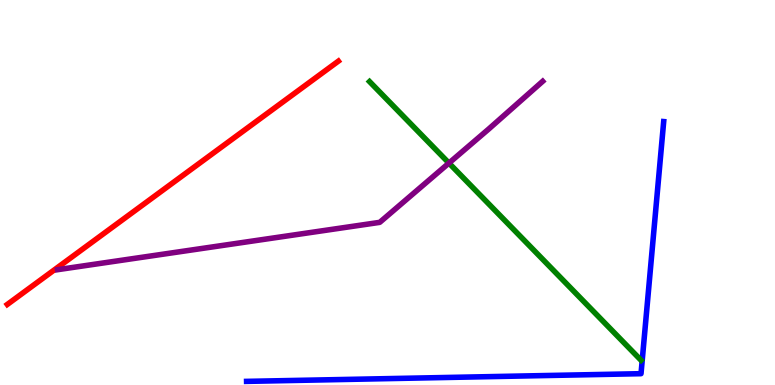[{'lines': ['blue', 'red'], 'intersections': []}, {'lines': ['green', 'red'], 'intersections': []}, {'lines': ['purple', 'red'], 'intersections': []}, {'lines': ['blue', 'green'], 'intersections': []}, {'lines': ['blue', 'purple'], 'intersections': []}, {'lines': ['green', 'purple'], 'intersections': [{'x': 5.79, 'y': 5.76}]}]